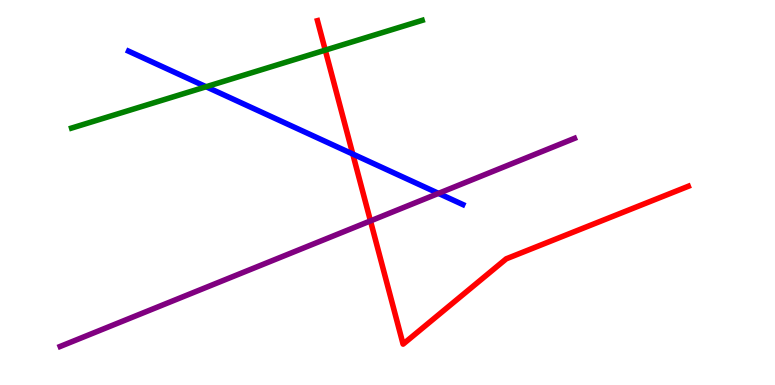[{'lines': ['blue', 'red'], 'intersections': [{'x': 4.55, 'y': 6.0}]}, {'lines': ['green', 'red'], 'intersections': [{'x': 4.2, 'y': 8.7}]}, {'lines': ['purple', 'red'], 'intersections': [{'x': 4.78, 'y': 4.26}]}, {'lines': ['blue', 'green'], 'intersections': [{'x': 2.66, 'y': 7.75}]}, {'lines': ['blue', 'purple'], 'intersections': [{'x': 5.66, 'y': 4.98}]}, {'lines': ['green', 'purple'], 'intersections': []}]